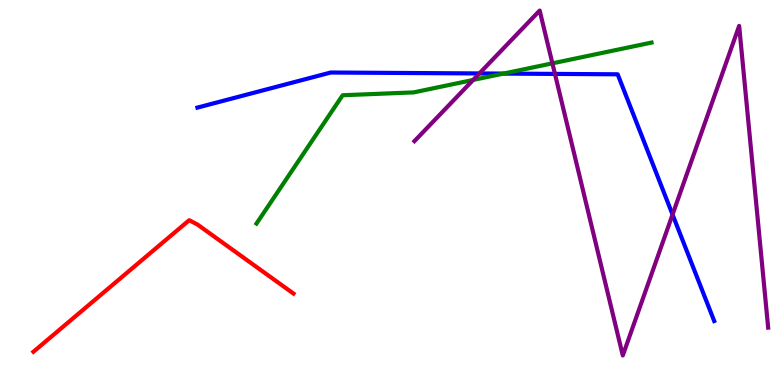[{'lines': ['blue', 'red'], 'intersections': []}, {'lines': ['green', 'red'], 'intersections': []}, {'lines': ['purple', 'red'], 'intersections': []}, {'lines': ['blue', 'green'], 'intersections': [{'x': 6.5, 'y': 8.09}]}, {'lines': ['blue', 'purple'], 'intersections': [{'x': 6.19, 'y': 8.09}, {'x': 7.16, 'y': 8.08}, {'x': 8.68, 'y': 4.43}]}, {'lines': ['green', 'purple'], 'intersections': [{'x': 6.11, 'y': 7.92}, {'x': 7.13, 'y': 8.35}]}]